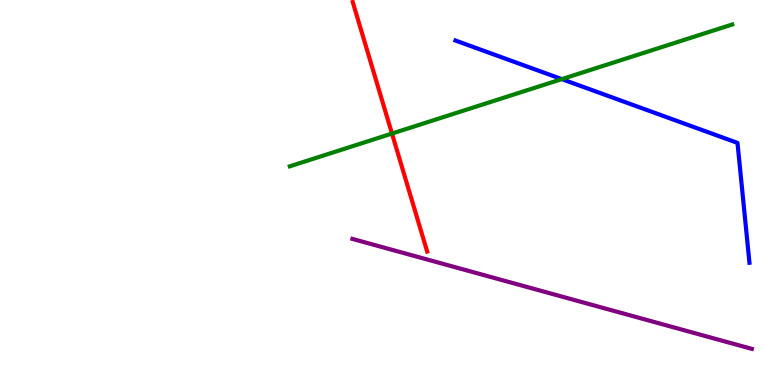[{'lines': ['blue', 'red'], 'intersections': []}, {'lines': ['green', 'red'], 'intersections': [{'x': 5.06, 'y': 6.53}]}, {'lines': ['purple', 'red'], 'intersections': []}, {'lines': ['blue', 'green'], 'intersections': [{'x': 7.25, 'y': 7.94}]}, {'lines': ['blue', 'purple'], 'intersections': []}, {'lines': ['green', 'purple'], 'intersections': []}]